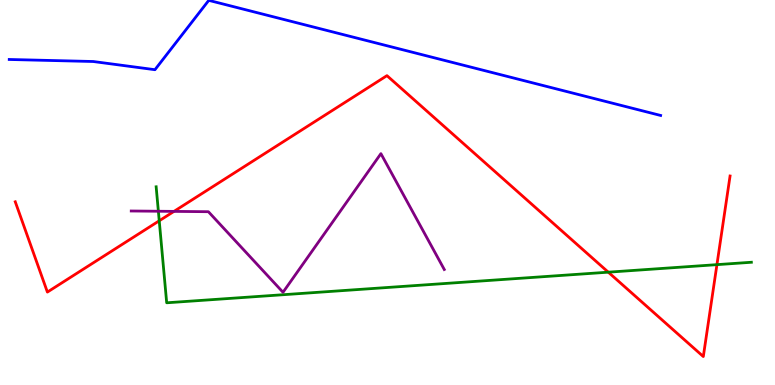[{'lines': ['blue', 'red'], 'intersections': []}, {'lines': ['green', 'red'], 'intersections': [{'x': 2.05, 'y': 4.27}, {'x': 7.85, 'y': 2.93}, {'x': 9.25, 'y': 3.13}]}, {'lines': ['purple', 'red'], 'intersections': [{'x': 2.24, 'y': 4.51}]}, {'lines': ['blue', 'green'], 'intersections': []}, {'lines': ['blue', 'purple'], 'intersections': []}, {'lines': ['green', 'purple'], 'intersections': [{'x': 2.04, 'y': 4.51}]}]